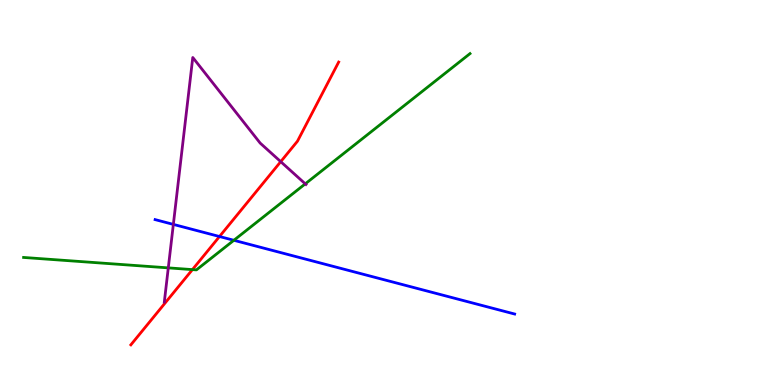[{'lines': ['blue', 'red'], 'intersections': [{'x': 2.83, 'y': 3.86}]}, {'lines': ['green', 'red'], 'intersections': [{'x': 2.48, 'y': 3.0}]}, {'lines': ['purple', 'red'], 'intersections': [{'x': 3.62, 'y': 5.8}]}, {'lines': ['blue', 'green'], 'intersections': [{'x': 3.02, 'y': 3.76}]}, {'lines': ['blue', 'purple'], 'intersections': [{'x': 2.24, 'y': 4.17}]}, {'lines': ['green', 'purple'], 'intersections': [{'x': 2.17, 'y': 3.04}, {'x': 3.94, 'y': 5.22}]}]